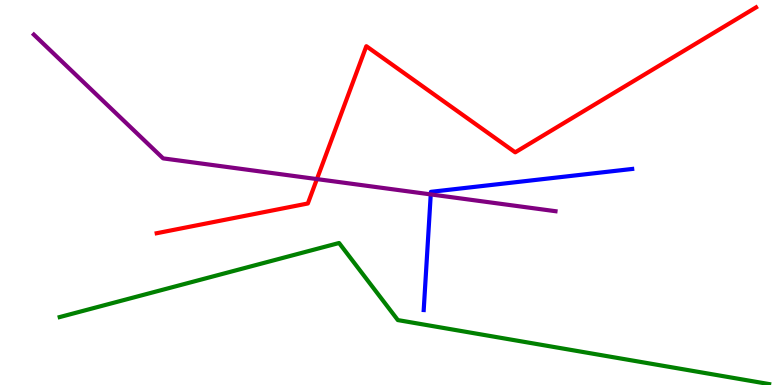[{'lines': ['blue', 'red'], 'intersections': []}, {'lines': ['green', 'red'], 'intersections': []}, {'lines': ['purple', 'red'], 'intersections': [{'x': 4.09, 'y': 5.35}]}, {'lines': ['blue', 'green'], 'intersections': []}, {'lines': ['blue', 'purple'], 'intersections': [{'x': 5.56, 'y': 4.95}]}, {'lines': ['green', 'purple'], 'intersections': []}]